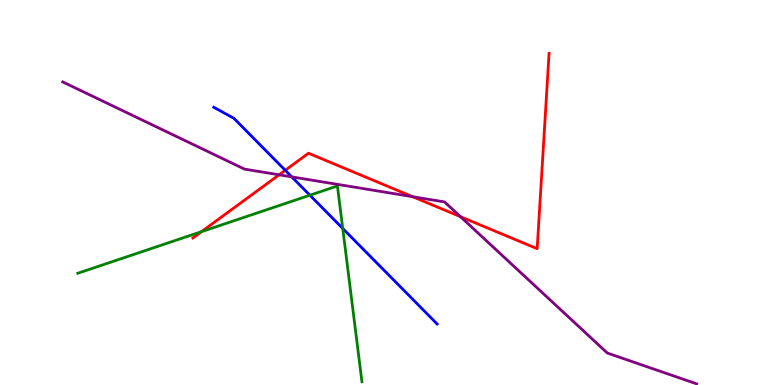[{'lines': ['blue', 'red'], 'intersections': [{'x': 3.68, 'y': 5.58}]}, {'lines': ['green', 'red'], 'intersections': [{'x': 2.6, 'y': 3.98}]}, {'lines': ['purple', 'red'], 'intersections': [{'x': 3.6, 'y': 5.46}, {'x': 5.32, 'y': 4.89}, {'x': 5.94, 'y': 4.37}]}, {'lines': ['blue', 'green'], 'intersections': [{'x': 4.0, 'y': 4.93}, {'x': 4.42, 'y': 4.07}]}, {'lines': ['blue', 'purple'], 'intersections': [{'x': 3.76, 'y': 5.41}]}, {'lines': ['green', 'purple'], 'intersections': []}]